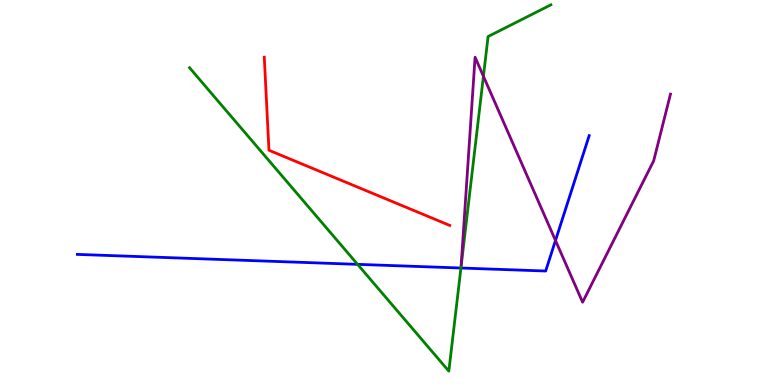[{'lines': ['blue', 'red'], 'intersections': []}, {'lines': ['green', 'red'], 'intersections': []}, {'lines': ['purple', 'red'], 'intersections': []}, {'lines': ['blue', 'green'], 'intersections': [{'x': 4.61, 'y': 3.13}, {'x': 5.95, 'y': 3.04}]}, {'lines': ['blue', 'purple'], 'intersections': [{'x': 7.17, 'y': 3.75}]}, {'lines': ['green', 'purple'], 'intersections': [{'x': 6.24, 'y': 8.02}]}]